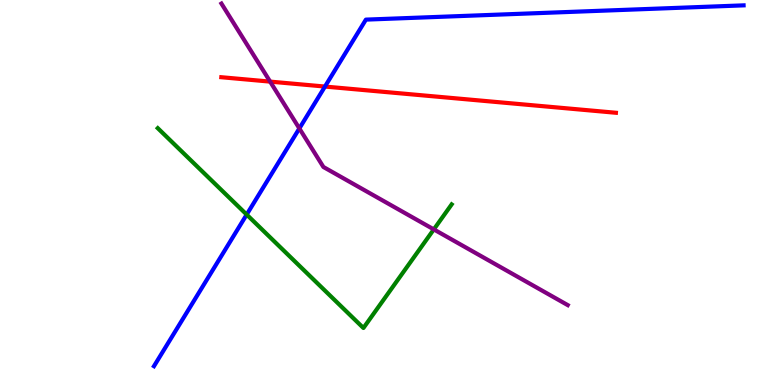[{'lines': ['blue', 'red'], 'intersections': [{'x': 4.19, 'y': 7.75}]}, {'lines': ['green', 'red'], 'intersections': []}, {'lines': ['purple', 'red'], 'intersections': [{'x': 3.49, 'y': 7.88}]}, {'lines': ['blue', 'green'], 'intersections': [{'x': 3.18, 'y': 4.43}]}, {'lines': ['blue', 'purple'], 'intersections': [{'x': 3.86, 'y': 6.66}]}, {'lines': ['green', 'purple'], 'intersections': [{'x': 5.6, 'y': 4.04}]}]